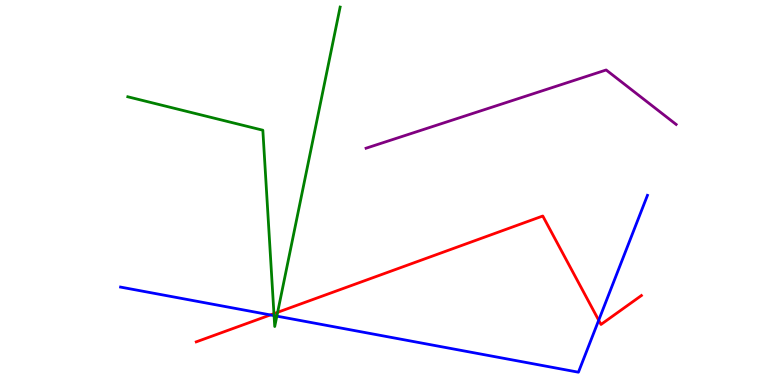[{'lines': ['blue', 'red'], 'intersections': [{'x': 3.49, 'y': 1.82}, {'x': 7.73, 'y': 1.68}]}, {'lines': ['green', 'red'], 'intersections': [{'x': 3.53, 'y': 1.85}, {'x': 3.58, 'y': 1.89}]}, {'lines': ['purple', 'red'], 'intersections': []}, {'lines': ['blue', 'green'], 'intersections': [{'x': 3.54, 'y': 1.8}, {'x': 3.57, 'y': 1.79}]}, {'lines': ['blue', 'purple'], 'intersections': []}, {'lines': ['green', 'purple'], 'intersections': []}]